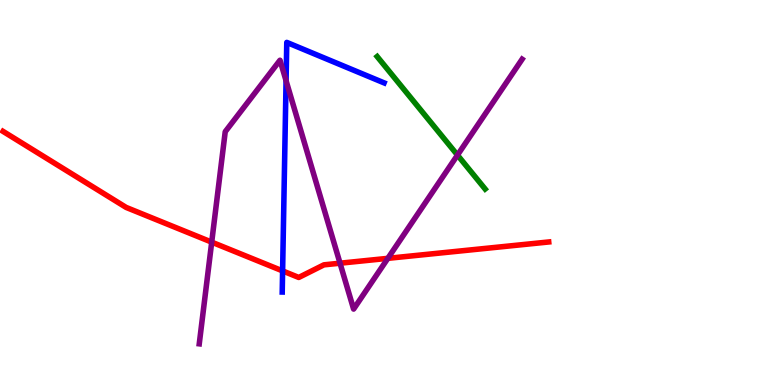[{'lines': ['blue', 'red'], 'intersections': [{'x': 3.65, 'y': 2.96}]}, {'lines': ['green', 'red'], 'intersections': []}, {'lines': ['purple', 'red'], 'intersections': [{'x': 2.73, 'y': 3.71}, {'x': 4.39, 'y': 3.16}, {'x': 5.0, 'y': 3.29}]}, {'lines': ['blue', 'green'], 'intersections': []}, {'lines': ['blue', 'purple'], 'intersections': [{'x': 3.69, 'y': 7.9}]}, {'lines': ['green', 'purple'], 'intersections': [{'x': 5.9, 'y': 5.97}]}]